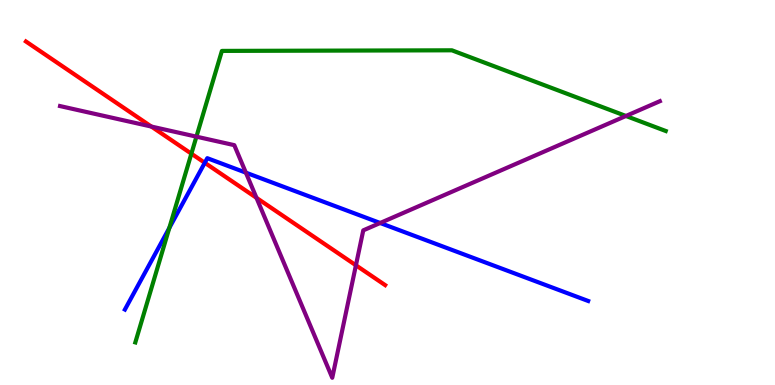[{'lines': ['blue', 'red'], 'intersections': [{'x': 2.64, 'y': 5.77}]}, {'lines': ['green', 'red'], 'intersections': [{'x': 2.47, 'y': 6.01}]}, {'lines': ['purple', 'red'], 'intersections': [{'x': 1.95, 'y': 6.71}, {'x': 3.31, 'y': 4.86}, {'x': 4.59, 'y': 3.11}]}, {'lines': ['blue', 'green'], 'intersections': [{'x': 2.18, 'y': 4.08}]}, {'lines': ['blue', 'purple'], 'intersections': [{'x': 3.17, 'y': 5.52}, {'x': 4.91, 'y': 4.21}]}, {'lines': ['green', 'purple'], 'intersections': [{'x': 2.53, 'y': 6.45}, {'x': 8.08, 'y': 6.99}]}]